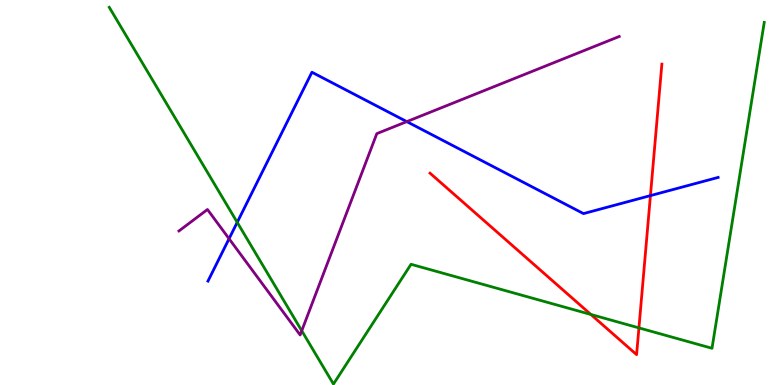[{'lines': ['blue', 'red'], 'intersections': [{'x': 8.39, 'y': 4.92}]}, {'lines': ['green', 'red'], 'intersections': [{'x': 7.62, 'y': 1.83}, {'x': 8.24, 'y': 1.48}]}, {'lines': ['purple', 'red'], 'intersections': []}, {'lines': ['blue', 'green'], 'intersections': [{'x': 3.06, 'y': 4.23}]}, {'lines': ['blue', 'purple'], 'intersections': [{'x': 2.96, 'y': 3.8}, {'x': 5.25, 'y': 6.84}]}, {'lines': ['green', 'purple'], 'intersections': [{'x': 3.89, 'y': 1.41}]}]